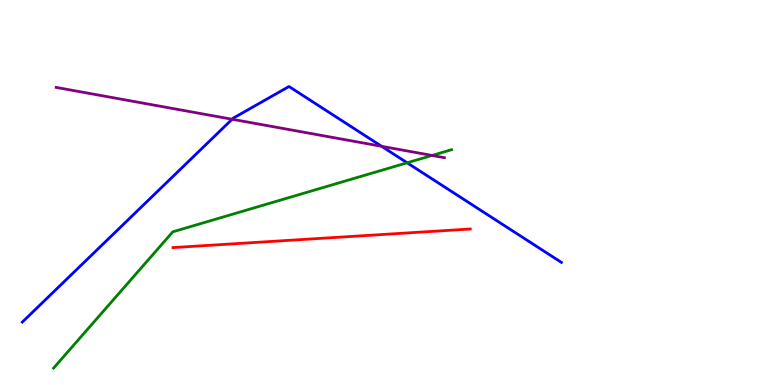[{'lines': ['blue', 'red'], 'intersections': []}, {'lines': ['green', 'red'], 'intersections': []}, {'lines': ['purple', 'red'], 'intersections': []}, {'lines': ['blue', 'green'], 'intersections': [{'x': 5.25, 'y': 5.77}]}, {'lines': ['blue', 'purple'], 'intersections': [{'x': 2.99, 'y': 6.9}, {'x': 4.92, 'y': 6.2}]}, {'lines': ['green', 'purple'], 'intersections': [{'x': 5.57, 'y': 5.96}]}]